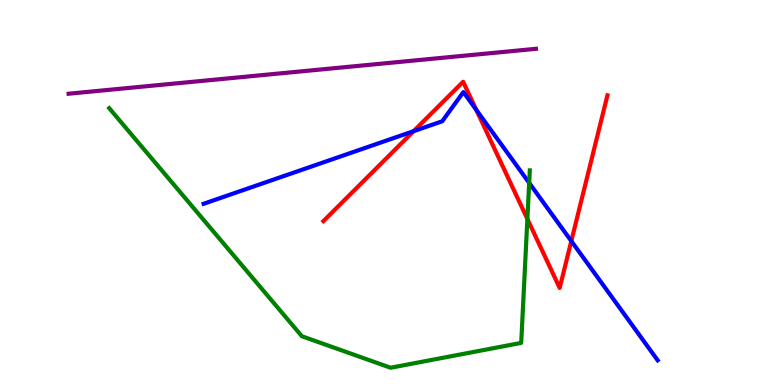[{'lines': ['blue', 'red'], 'intersections': [{'x': 5.34, 'y': 6.59}, {'x': 6.15, 'y': 7.15}, {'x': 7.37, 'y': 3.74}]}, {'lines': ['green', 'red'], 'intersections': [{'x': 6.8, 'y': 4.31}]}, {'lines': ['purple', 'red'], 'intersections': []}, {'lines': ['blue', 'green'], 'intersections': [{'x': 6.83, 'y': 5.25}]}, {'lines': ['blue', 'purple'], 'intersections': []}, {'lines': ['green', 'purple'], 'intersections': []}]